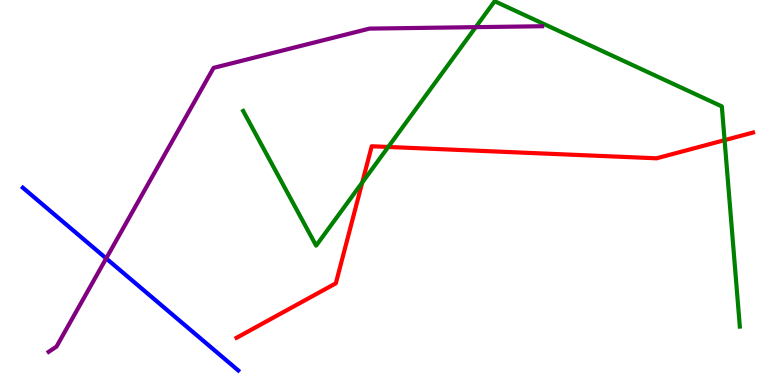[{'lines': ['blue', 'red'], 'intersections': []}, {'lines': ['green', 'red'], 'intersections': [{'x': 4.67, 'y': 5.26}, {'x': 5.01, 'y': 6.18}, {'x': 9.35, 'y': 6.36}]}, {'lines': ['purple', 'red'], 'intersections': []}, {'lines': ['blue', 'green'], 'intersections': []}, {'lines': ['blue', 'purple'], 'intersections': [{'x': 1.37, 'y': 3.29}]}, {'lines': ['green', 'purple'], 'intersections': [{'x': 6.14, 'y': 9.29}]}]